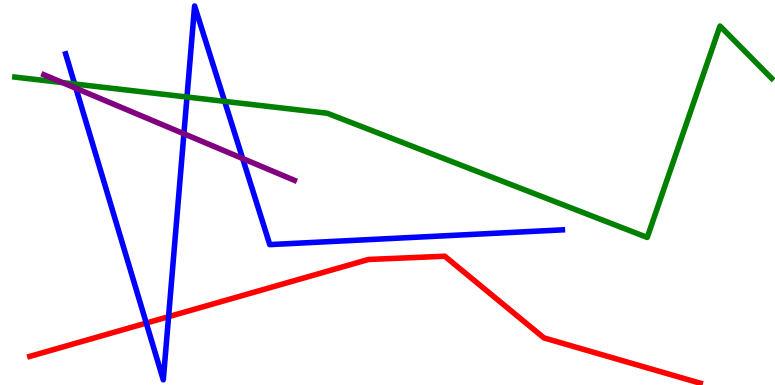[{'lines': ['blue', 'red'], 'intersections': [{'x': 1.89, 'y': 1.61}, {'x': 2.18, 'y': 1.77}]}, {'lines': ['green', 'red'], 'intersections': []}, {'lines': ['purple', 'red'], 'intersections': []}, {'lines': ['blue', 'green'], 'intersections': [{'x': 0.963, 'y': 7.82}, {'x': 2.41, 'y': 7.48}, {'x': 2.9, 'y': 7.37}]}, {'lines': ['blue', 'purple'], 'intersections': [{'x': 0.98, 'y': 7.71}, {'x': 2.37, 'y': 6.53}, {'x': 3.13, 'y': 5.88}]}, {'lines': ['green', 'purple'], 'intersections': [{'x': 0.806, 'y': 7.85}]}]